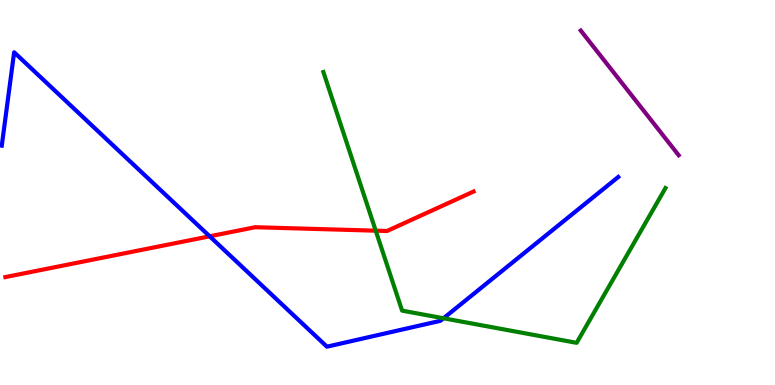[{'lines': ['blue', 'red'], 'intersections': [{'x': 2.71, 'y': 3.86}]}, {'lines': ['green', 'red'], 'intersections': [{'x': 4.85, 'y': 4.01}]}, {'lines': ['purple', 'red'], 'intersections': []}, {'lines': ['blue', 'green'], 'intersections': [{'x': 5.72, 'y': 1.73}]}, {'lines': ['blue', 'purple'], 'intersections': []}, {'lines': ['green', 'purple'], 'intersections': []}]